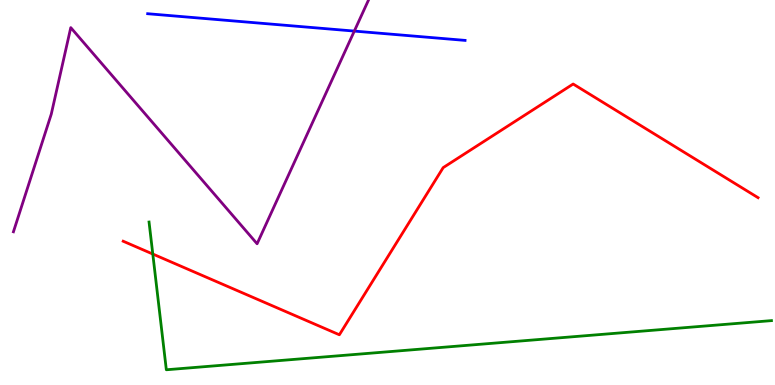[{'lines': ['blue', 'red'], 'intersections': []}, {'lines': ['green', 'red'], 'intersections': [{'x': 1.97, 'y': 3.4}]}, {'lines': ['purple', 'red'], 'intersections': []}, {'lines': ['blue', 'green'], 'intersections': []}, {'lines': ['blue', 'purple'], 'intersections': [{'x': 4.57, 'y': 9.19}]}, {'lines': ['green', 'purple'], 'intersections': []}]